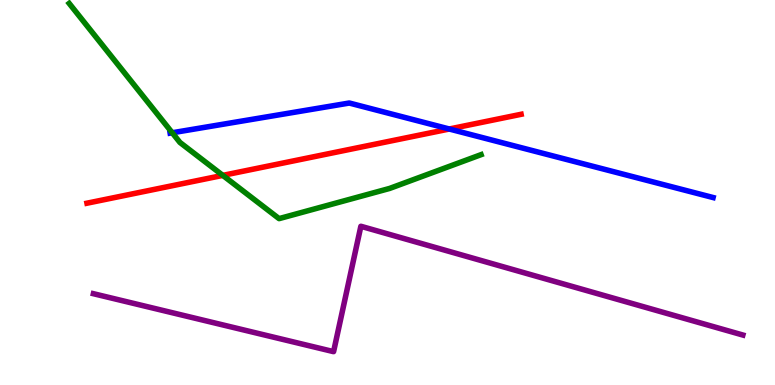[{'lines': ['blue', 'red'], 'intersections': [{'x': 5.8, 'y': 6.65}]}, {'lines': ['green', 'red'], 'intersections': [{'x': 2.87, 'y': 5.44}]}, {'lines': ['purple', 'red'], 'intersections': []}, {'lines': ['blue', 'green'], 'intersections': [{'x': 2.22, 'y': 6.55}]}, {'lines': ['blue', 'purple'], 'intersections': []}, {'lines': ['green', 'purple'], 'intersections': []}]